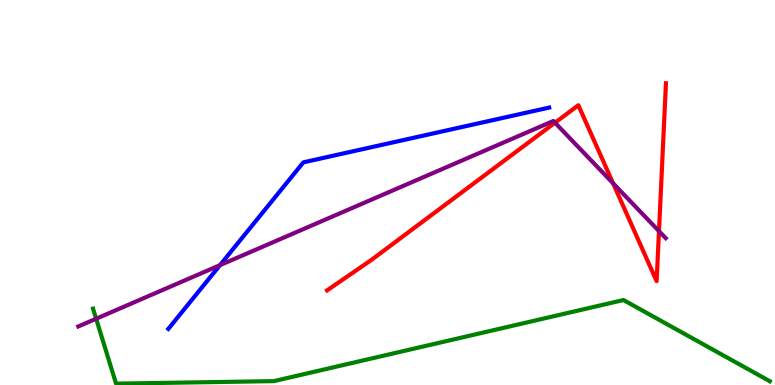[{'lines': ['blue', 'red'], 'intersections': []}, {'lines': ['green', 'red'], 'intersections': []}, {'lines': ['purple', 'red'], 'intersections': [{'x': 7.16, 'y': 6.81}, {'x': 7.91, 'y': 5.24}, {'x': 8.5, 'y': 4.0}]}, {'lines': ['blue', 'green'], 'intersections': []}, {'lines': ['blue', 'purple'], 'intersections': [{'x': 2.84, 'y': 3.11}]}, {'lines': ['green', 'purple'], 'intersections': [{'x': 1.24, 'y': 1.72}]}]